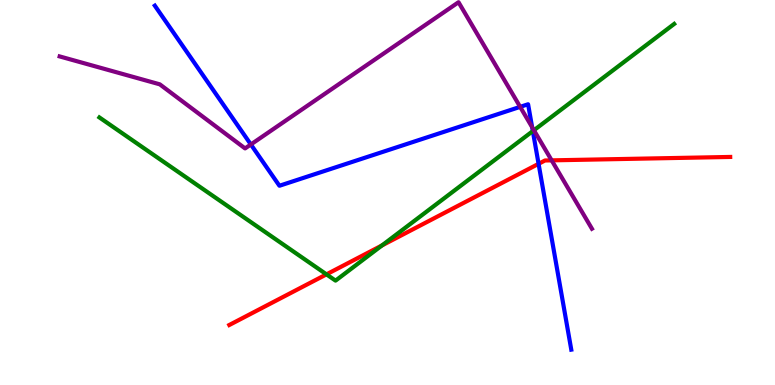[{'lines': ['blue', 'red'], 'intersections': [{'x': 6.95, 'y': 5.74}]}, {'lines': ['green', 'red'], 'intersections': [{'x': 4.21, 'y': 2.87}, {'x': 4.93, 'y': 3.62}]}, {'lines': ['purple', 'red'], 'intersections': [{'x': 7.12, 'y': 5.83}]}, {'lines': ['blue', 'green'], 'intersections': [{'x': 6.88, 'y': 6.6}]}, {'lines': ['blue', 'purple'], 'intersections': [{'x': 3.24, 'y': 6.25}, {'x': 6.71, 'y': 7.22}, {'x': 6.87, 'y': 6.7}]}, {'lines': ['green', 'purple'], 'intersections': [{'x': 6.89, 'y': 6.62}]}]